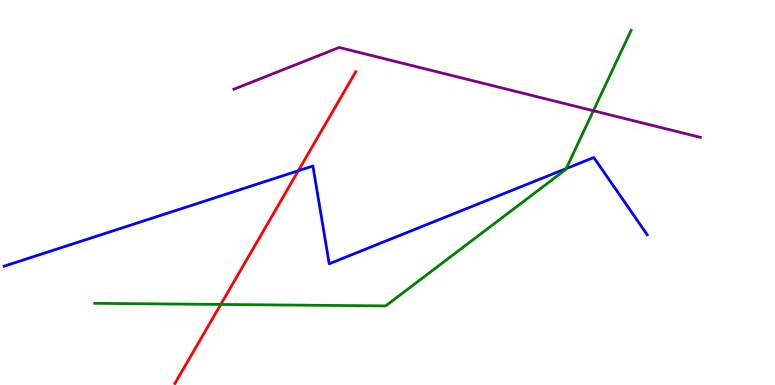[{'lines': ['blue', 'red'], 'intersections': [{'x': 3.85, 'y': 5.57}]}, {'lines': ['green', 'red'], 'intersections': [{'x': 2.85, 'y': 2.09}]}, {'lines': ['purple', 'red'], 'intersections': []}, {'lines': ['blue', 'green'], 'intersections': [{'x': 7.31, 'y': 5.62}]}, {'lines': ['blue', 'purple'], 'intersections': []}, {'lines': ['green', 'purple'], 'intersections': [{'x': 7.66, 'y': 7.12}]}]